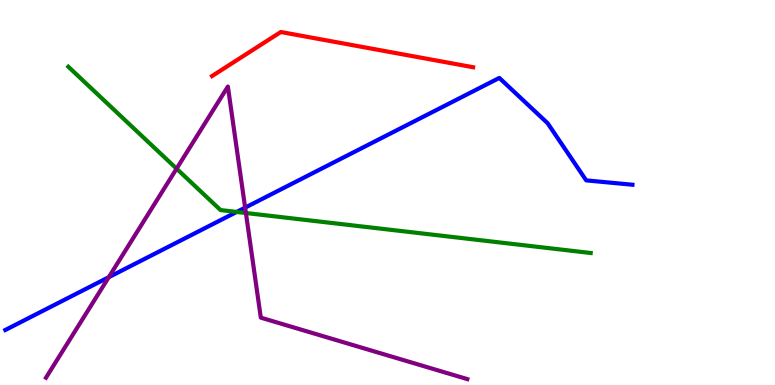[{'lines': ['blue', 'red'], 'intersections': []}, {'lines': ['green', 'red'], 'intersections': []}, {'lines': ['purple', 'red'], 'intersections': []}, {'lines': ['blue', 'green'], 'intersections': [{'x': 3.05, 'y': 4.49}]}, {'lines': ['blue', 'purple'], 'intersections': [{'x': 1.4, 'y': 2.8}, {'x': 3.16, 'y': 4.61}]}, {'lines': ['green', 'purple'], 'intersections': [{'x': 2.28, 'y': 5.62}, {'x': 3.17, 'y': 4.47}]}]